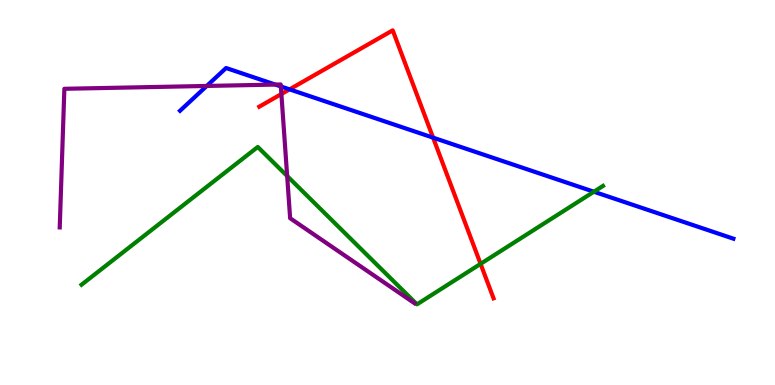[{'lines': ['blue', 'red'], 'intersections': [{'x': 3.74, 'y': 7.68}, {'x': 5.59, 'y': 6.42}]}, {'lines': ['green', 'red'], 'intersections': [{'x': 6.2, 'y': 3.15}]}, {'lines': ['purple', 'red'], 'intersections': [{'x': 3.63, 'y': 7.56}]}, {'lines': ['blue', 'green'], 'intersections': [{'x': 7.66, 'y': 5.02}]}, {'lines': ['blue', 'purple'], 'intersections': [{'x': 2.67, 'y': 7.77}, {'x': 3.55, 'y': 7.8}, {'x': 3.62, 'y': 7.75}]}, {'lines': ['green', 'purple'], 'intersections': [{'x': 3.71, 'y': 5.43}]}]